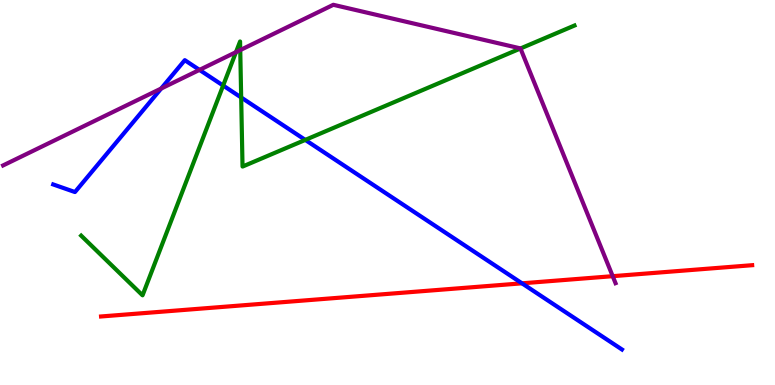[{'lines': ['blue', 'red'], 'intersections': [{'x': 6.74, 'y': 2.64}]}, {'lines': ['green', 'red'], 'intersections': []}, {'lines': ['purple', 'red'], 'intersections': [{'x': 7.91, 'y': 2.83}]}, {'lines': ['blue', 'green'], 'intersections': [{'x': 2.88, 'y': 7.78}, {'x': 3.11, 'y': 7.47}, {'x': 3.94, 'y': 6.37}]}, {'lines': ['blue', 'purple'], 'intersections': [{'x': 2.08, 'y': 7.7}, {'x': 2.57, 'y': 8.18}]}, {'lines': ['green', 'purple'], 'intersections': [{'x': 3.04, 'y': 8.65}, {'x': 3.1, 'y': 8.7}, {'x': 6.72, 'y': 8.74}]}]